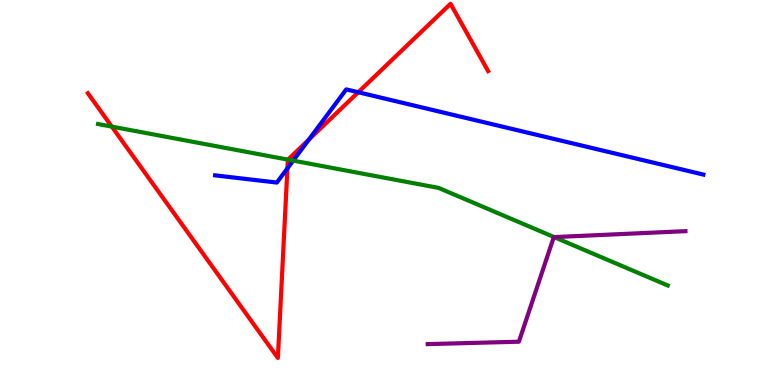[{'lines': ['blue', 'red'], 'intersections': [{'x': 3.71, 'y': 5.63}, {'x': 3.98, 'y': 6.37}, {'x': 4.62, 'y': 7.6}]}, {'lines': ['green', 'red'], 'intersections': [{'x': 1.44, 'y': 6.71}, {'x': 3.72, 'y': 5.85}]}, {'lines': ['purple', 'red'], 'intersections': []}, {'lines': ['blue', 'green'], 'intersections': [{'x': 3.78, 'y': 5.83}]}, {'lines': ['blue', 'purple'], 'intersections': []}, {'lines': ['green', 'purple'], 'intersections': [{'x': 7.15, 'y': 3.84}]}]